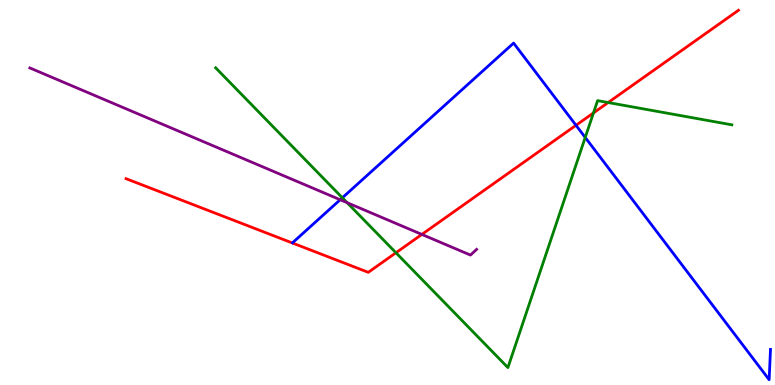[{'lines': ['blue', 'red'], 'intersections': [{'x': 7.43, 'y': 6.75}]}, {'lines': ['green', 'red'], 'intersections': [{'x': 5.11, 'y': 3.44}, {'x': 7.66, 'y': 7.07}, {'x': 7.85, 'y': 7.34}]}, {'lines': ['purple', 'red'], 'intersections': [{'x': 5.44, 'y': 3.91}]}, {'lines': ['blue', 'green'], 'intersections': [{'x': 4.42, 'y': 4.86}, {'x': 7.55, 'y': 6.43}]}, {'lines': ['blue', 'purple'], 'intersections': [{'x': 4.39, 'y': 4.81}]}, {'lines': ['green', 'purple'], 'intersections': [{'x': 4.48, 'y': 4.74}]}]